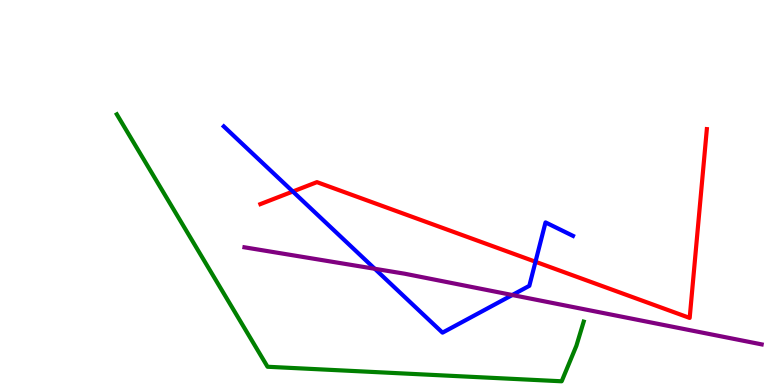[{'lines': ['blue', 'red'], 'intersections': [{'x': 3.78, 'y': 5.03}, {'x': 6.91, 'y': 3.2}]}, {'lines': ['green', 'red'], 'intersections': []}, {'lines': ['purple', 'red'], 'intersections': []}, {'lines': ['blue', 'green'], 'intersections': []}, {'lines': ['blue', 'purple'], 'intersections': [{'x': 4.84, 'y': 3.02}, {'x': 6.61, 'y': 2.34}]}, {'lines': ['green', 'purple'], 'intersections': []}]